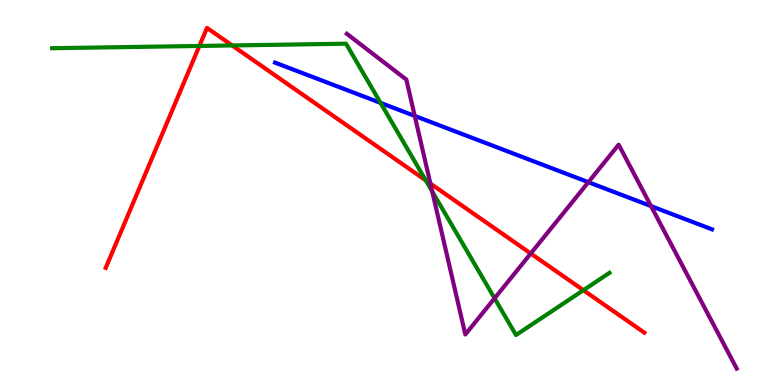[{'lines': ['blue', 'red'], 'intersections': []}, {'lines': ['green', 'red'], 'intersections': [{'x': 2.57, 'y': 8.81}, {'x': 3.0, 'y': 8.82}, {'x': 5.49, 'y': 5.32}, {'x': 7.53, 'y': 2.46}]}, {'lines': ['purple', 'red'], 'intersections': [{'x': 5.55, 'y': 5.23}, {'x': 6.85, 'y': 3.42}]}, {'lines': ['blue', 'green'], 'intersections': [{'x': 4.91, 'y': 7.33}]}, {'lines': ['blue', 'purple'], 'intersections': [{'x': 5.35, 'y': 6.99}, {'x': 7.59, 'y': 5.27}, {'x': 8.4, 'y': 4.65}]}, {'lines': ['green', 'purple'], 'intersections': [{'x': 5.58, 'y': 5.03}, {'x': 6.38, 'y': 2.25}]}]